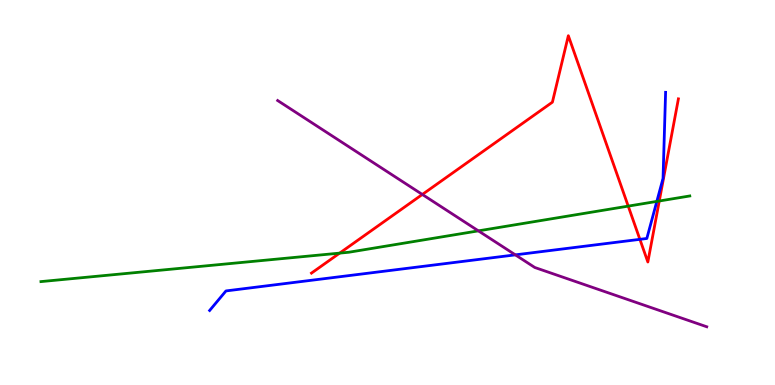[{'lines': ['blue', 'red'], 'intersections': [{'x': 8.26, 'y': 3.78}]}, {'lines': ['green', 'red'], 'intersections': [{'x': 4.38, 'y': 3.43}, {'x': 8.11, 'y': 4.65}, {'x': 8.51, 'y': 4.78}]}, {'lines': ['purple', 'red'], 'intersections': [{'x': 5.45, 'y': 4.95}]}, {'lines': ['blue', 'green'], 'intersections': [{'x': 8.48, 'y': 4.77}]}, {'lines': ['blue', 'purple'], 'intersections': [{'x': 6.65, 'y': 3.38}]}, {'lines': ['green', 'purple'], 'intersections': [{'x': 6.17, 'y': 4.0}]}]